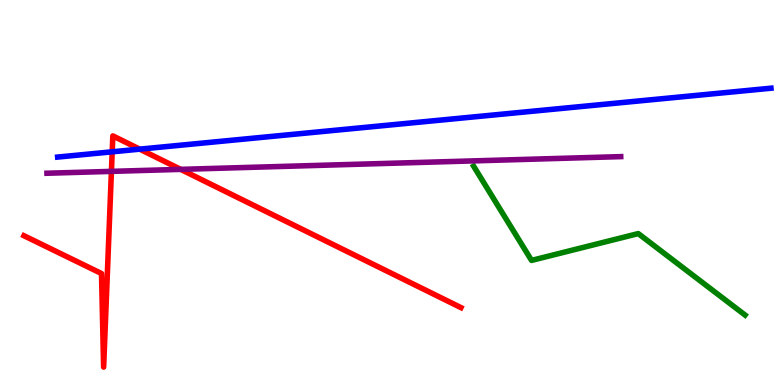[{'lines': ['blue', 'red'], 'intersections': [{'x': 1.45, 'y': 6.06}, {'x': 1.8, 'y': 6.13}]}, {'lines': ['green', 'red'], 'intersections': []}, {'lines': ['purple', 'red'], 'intersections': [{'x': 1.44, 'y': 5.55}, {'x': 2.33, 'y': 5.6}]}, {'lines': ['blue', 'green'], 'intersections': []}, {'lines': ['blue', 'purple'], 'intersections': []}, {'lines': ['green', 'purple'], 'intersections': []}]